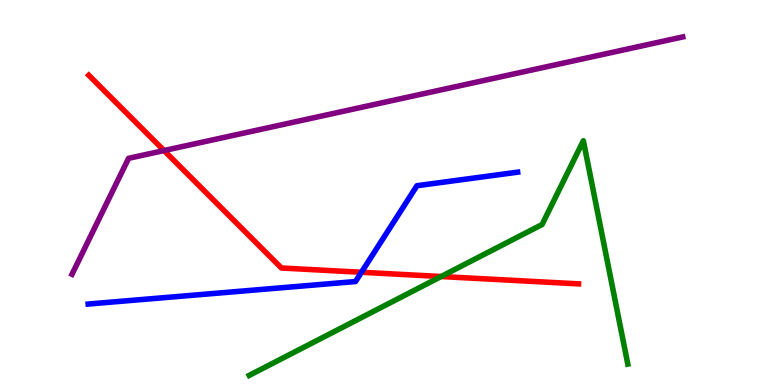[{'lines': ['blue', 'red'], 'intersections': [{'x': 4.66, 'y': 2.93}]}, {'lines': ['green', 'red'], 'intersections': [{'x': 5.69, 'y': 2.82}]}, {'lines': ['purple', 'red'], 'intersections': [{'x': 2.12, 'y': 6.09}]}, {'lines': ['blue', 'green'], 'intersections': []}, {'lines': ['blue', 'purple'], 'intersections': []}, {'lines': ['green', 'purple'], 'intersections': []}]